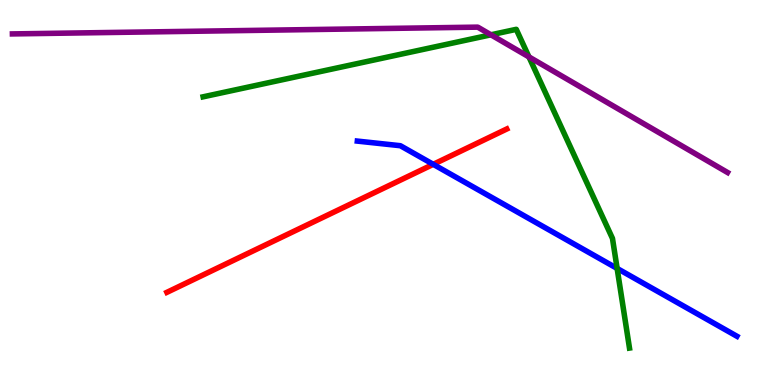[{'lines': ['blue', 'red'], 'intersections': [{'x': 5.59, 'y': 5.73}]}, {'lines': ['green', 'red'], 'intersections': []}, {'lines': ['purple', 'red'], 'intersections': []}, {'lines': ['blue', 'green'], 'intersections': [{'x': 7.96, 'y': 3.03}]}, {'lines': ['blue', 'purple'], 'intersections': []}, {'lines': ['green', 'purple'], 'intersections': [{'x': 6.33, 'y': 9.1}, {'x': 6.83, 'y': 8.52}]}]